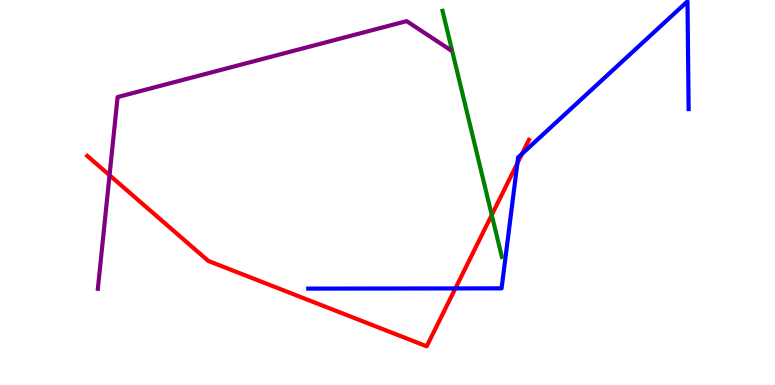[{'lines': ['blue', 'red'], 'intersections': [{'x': 5.88, 'y': 2.51}, {'x': 6.68, 'y': 5.76}, {'x': 6.74, 'y': 6.0}]}, {'lines': ['green', 'red'], 'intersections': [{'x': 6.35, 'y': 4.42}]}, {'lines': ['purple', 'red'], 'intersections': [{'x': 1.41, 'y': 5.45}]}, {'lines': ['blue', 'green'], 'intersections': []}, {'lines': ['blue', 'purple'], 'intersections': []}, {'lines': ['green', 'purple'], 'intersections': []}]